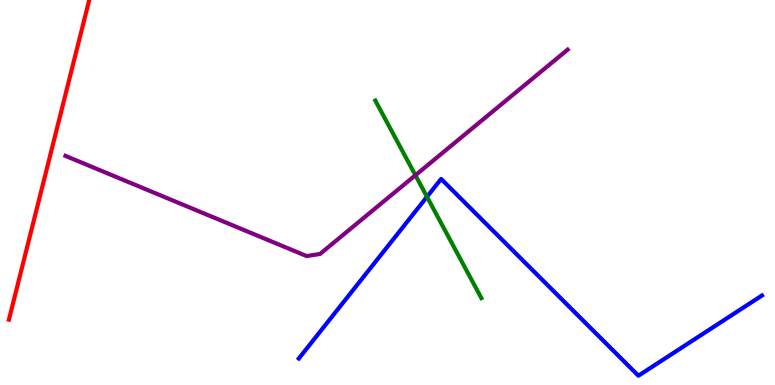[{'lines': ['blue', 'red'], 'intersections': []}, {'lines': ['green', 'red'], 'intersections': []}, {'lines': ['purple', 'red'], 'intersections': []}, {'lines': ['blue', 'green'], 'intersections': [{'x': 5.51, 'y': 4.89}]}, {'lines': ['blue', 'purple'], 'intersections': []}, {'lines': ['green', 'purple'], 'intersections': [{'x': 5.36, 'y': 5.45}]}]